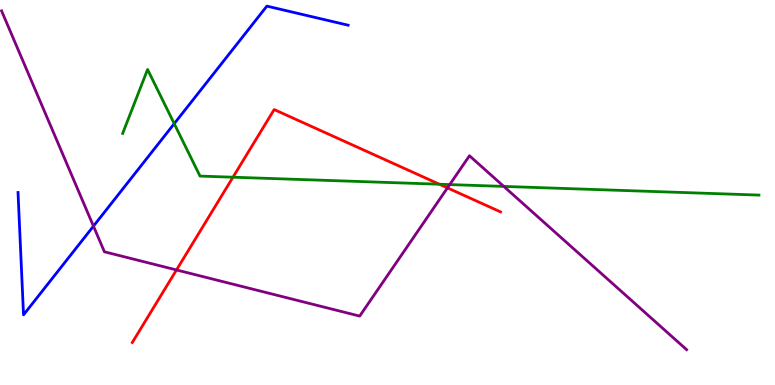[{'lines': ['blue', 'red'], 'intersections': []}, {'lines': ['green', 'red'], 'intersections': [{'x': 3.01, 'y': 5.4}, {'x': 5.67, 'y': 5.21}]}, {'lines': ['purple', 'red'], 'intersections': [{'x': 2.28, 'y': 2.99}, {'x': 5.77, 'y': 5.12}]}, {'lines': ['blue', 'green'], 'intersections': [{'x': 2.25, 'y': 6.79}]}, {'lines': ['blue', 'purple'], 'intersections': [{'x': 1.21, 'y': 4.13}]}, {'lines': ['green', 'purple'], 'intersections': [{'x': 5.8, 'y': 5.21}, {'x': 6.5, 'y': 5.16}]}]